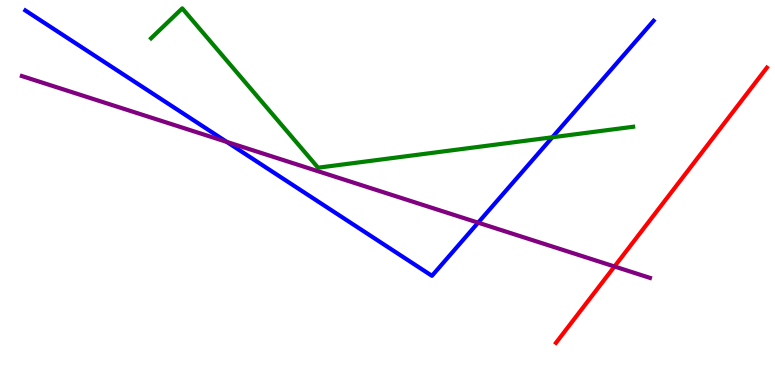[{'lines': ['blue', 'red'], 'intersections': []}, {'lines': ['green', 'red'], 'intersections': []}, {'lines': ['purple', 'red'], 'intersections': [{'x': 7.93, 'y': 3.08}]}, {'lines': ['blue', 'green'], 'intersections': [{'x': 7.13, 'y': 6.43}]}, {'lines': ['blue', 'purple'], 'intersections': [{'x': 2.93, 'y': 6.32}, {'x': 6.17, 'y': 4.22}]}, {'lines': ['green', 'purple'], 'intersections': []}]